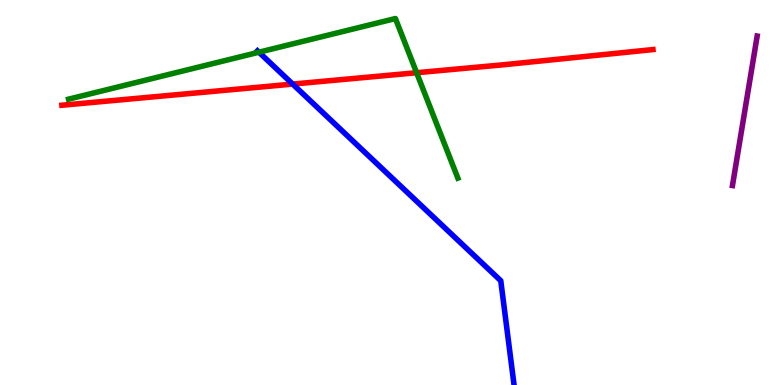[{'lines': ['blue', 'red'], 'intersections': [{'x': 3.78, 'y': 7.82}]}, {'lines': ['green', 'red'], 'intersections': [{'x': 5.38, 'y': 8.11}]}, {'lines': ['purple', 'red'], 'intersections': []}, {'lines': ['blue', 'green'], 'intersections': [{'x': 3.34, 'y': 8.64}]}, {'lines': ['blue', 'purple'], 'intersections': []}, {'lines': ['green', 'purple'], 'intersections': []}]